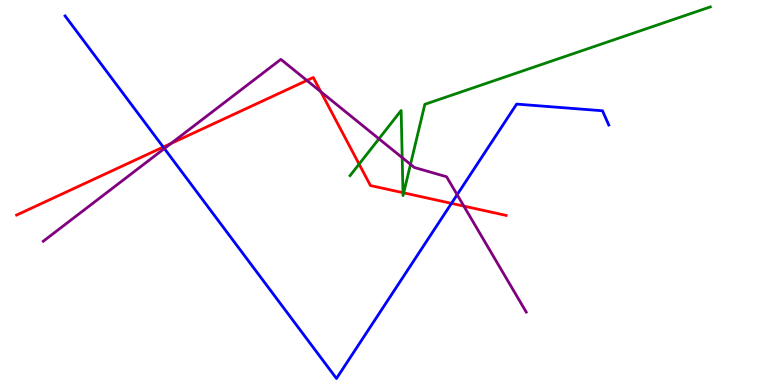[{'lines': ['blue', 'red'], 'intersections': [{'x': 2.11, 'y': 6.18}, {'x': 5.83, 'y': 4.72}]}, {'lines': ['green', 'red'], 'intersections': [{'x': 4.63, 'y': 5.74}, {'x': 5.2, 'y': 4.99}, {'x': 5.21, 'y': 4.99}]}, {'lines': ['purple', 'red'], 'intersections': [{'x': 2.21, 'y': 6.27}, {'x': 3.96, 'y': 7.91}, {'x': 4.14, 'y': 7.62}, {'x': 5.98, 'y': 4.65}]}, {'lines': ['blue', 'green'], 'intersections': []}, {'lines': ['blue', 'purple'], 'intersections': [{'x': 2.12, 'y': 6.14}, {'x': 5.9, 'y': 4.94}]}, {'lines': ['green', 'purple'], 'intersections': [{'x': 4.89, 'y': 6.39}, {'x': 5.19, 'y': 5.91}, {'x': 5.3, 'y': 5.73}]}]